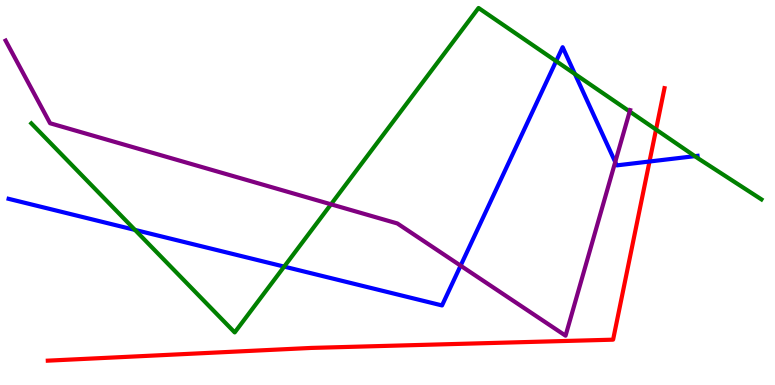[{'lines': ['blue', 'red'], 'intersections': [{'x': 8.38, 'y': 5.8}]}, {'lines': ['green', 'red'], 'intersections': [{'x': 8.46, 'y': 6.63}]}, {'lines': ['purple', 'red'], 'intersections': []}, {'lines': ['blue', 'green'], 'intersections': [{'x': 1.74, 'y': 4.03}, {'x': 3.67, 'y': 3.08}, {'x': 7.18, 'y': 8.41}, {'x': 7.42, 'y': 8.08}, {'x': 8.97, 'y': 5.94}]}, {'lines': ['blue', 'purple'], 'intersections': [{'x': 5.94, 'y': 3.1}, {'x': 7.94, 'y': 5.79}]}, {'lines': ['green', 'purple'], 'intersections': [{'x': 4.27, 'y': 4.69}, {'x': 8.12, 'y': 7.1}]}]